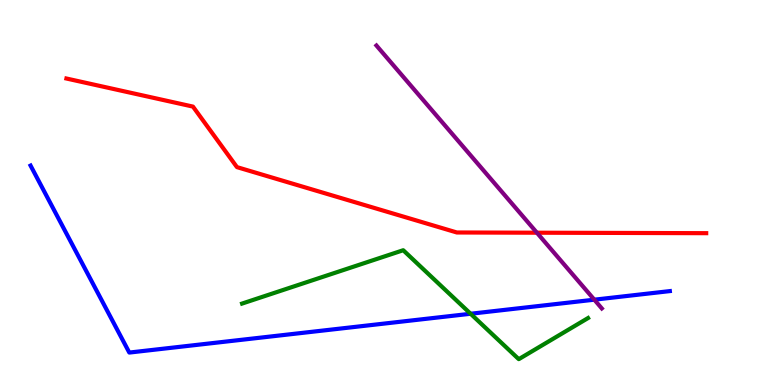[{'lines': ['blue', 'red'], 'intersections': []}, {'lines': ['green', 'red'], 'intersections': []}, {'lines': ['purple', 'red'], 'intersections': [{'x': 6.93, 'y': 3.96}]}, {'lines': ['blue', 'green'], 'intersections': [{'x': 6.07, 'y': 1.85}]}, {'lines': ['blue', 'purple'], 'intersections': [{'x': 7.67, 'y': 2.22}]}, {'lines': ['green', 'purple'], 'intersections': []}]